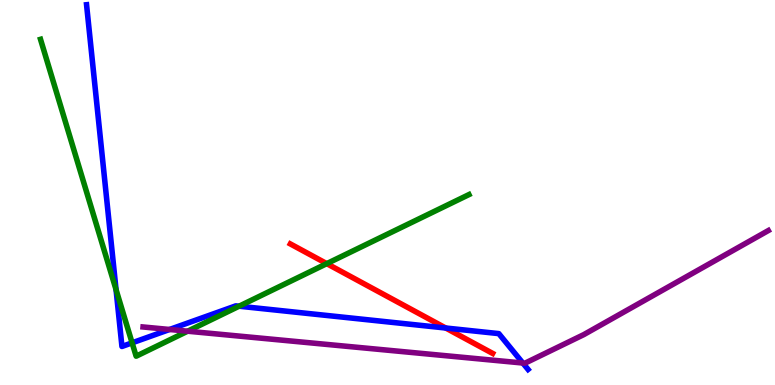[{'lines': ['blue', 'red'], 'intersections': [{'x': 5.75, 'y': 1.48}]}, {'lines': ['green', 'red'], 'intersections': [{'x': 4.22, 'y': 3.15}]}, {'lines': ['purple', 'red'], 'intersections': []}, {'lines': ['blue', 'green'], 'intersections': [{'x': 1.5, 'y': 2.48}, {'x': 1.7, 'y': 1.1}, {'x': 3.09, 'y': 2.05}]}, {'lines': ['blue', 'purple'], 'intersections': [{'x': 2.19, 'y': 1.44}, {'x': 6.75, 'y': 0.571}]}, {'lines': ['green', 'purple'], 'intersections': [{'x': 2.42, 'y': 1.4}]}]